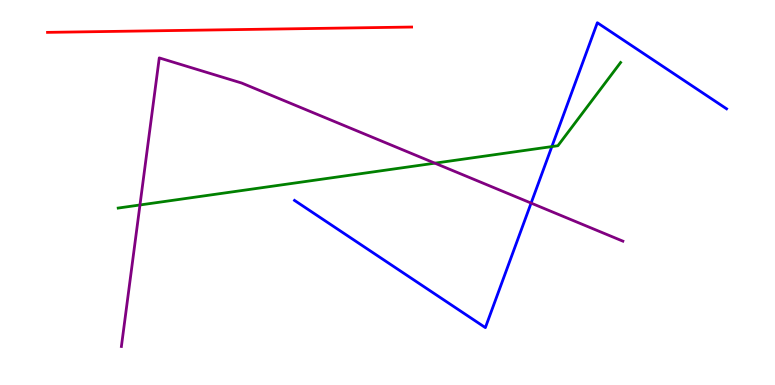[{'lines': ['blue', 'red'], 'intersections': []}, {'lines': ['green', 'red'], 'intersections': []}, {'lines': ['purple', 'red'], 'intersections': []}, {'lines': ['blue', 'green'], 'intersections': [{'x': 7.12, 'y': 6.19}]}, {'lines': ['blue', 'purple'], 'intersections': [{'x': 6.85, 'y': 4.73}]}, {'lines': ['green', 'purple'], 'intersections': [{'x': 1.81, 'y': 4.68}, {'x': 5.61, 'y': 5.76}]}]